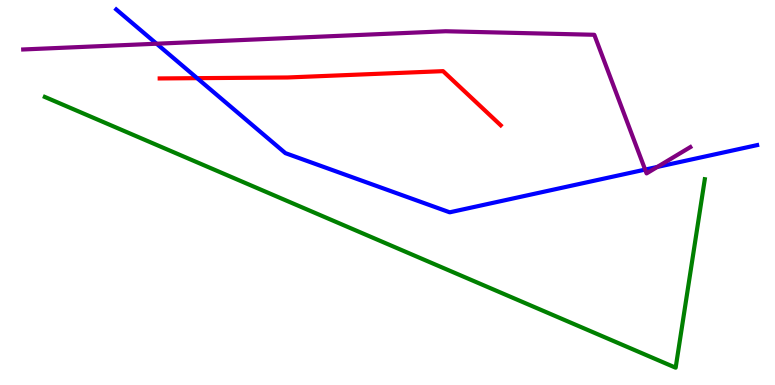[{'lines': ['blue', 'red'], 'intersections': [{'x': 2.54, 'y': 7.97}]}, {'lines': ['green', 'red'], 'intersections': []}, {'lines': ['purple', 'red'], 'intersections': []}, {'lines': ['blue', 'green'], 'intersections': []}, {'lines': ['blue', 'purple'], 'intersections': [{'x': 2.02, 'y': 8.86}, {'x': 8.32, 'y': 5.59}, {'x': 8.48, 'y': 5.66}]}, {'lines': ['green', 'purple'], 'intersections': []}]